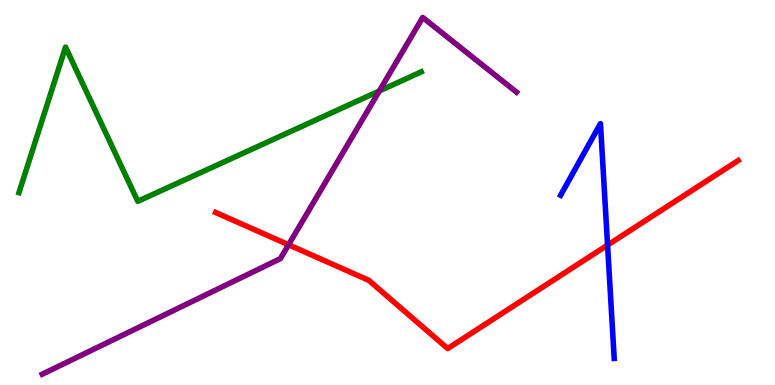[{'lines': ['blue', 'red'], 'intersections': [{'x': 7.84, 'y': 3.63}]}, {'lines': ['green', 'red'], 'intersections': []}, {'lines': ['purple', 'red'], 'intersections': [{'x': 3.72, 'y': 3.64}]}, {'lines': ['blue', 'green'], 'intersections': []}, {'lines': ['blue', 'purple'], 'intersections': []}, {'lines': ['green', 'purple'], 'intersections': [{'x': 4.89, 'y': 7.64}]}]